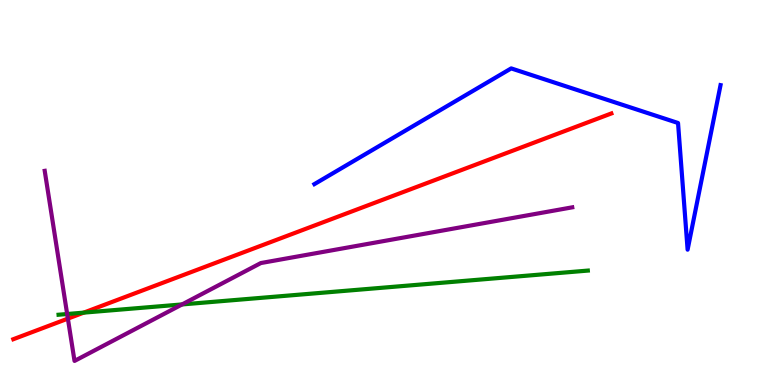[{'lines': ['blue', 'red'], 'intersections': []}, {'lines': ['green', 'red'], 'intersections': [{'x': 1.08, 'y': 1.88}]}, {'lines': ['purple', 'red'], 'intersections': [{'x': 0.876, 'y': 1.72}]}, {'lines': ['blue', 'green'], 'intersections': []}, {'lines': ['blue', 'purple'], 'intersections': []}, {'lines': ['green', 'purple'], 'intersections': [{'x': 0.867, 'y': 1.84}, {'x': 2.35, 'y': 2.09}]}]